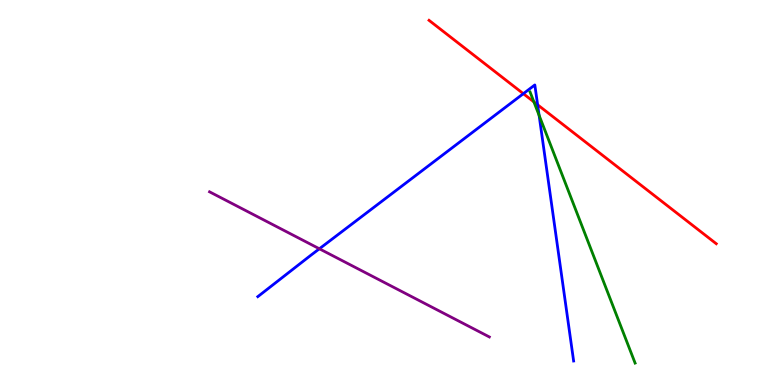[{'lines': ['blue', 'red'], 'intersections': [{'x': 6.75, 'y': 7.57}, {'x': 6.94, 'y': 7.28}]}, {'lines': ['green', 'red'], 'intersections': [{'x': 6.89, 'y': 7.35}]}, {'lines': ['purple', 'red'], 'intersections': []}, {'lines': ['blue', 'green'], 'intersections': [{'x': 6.96, 'y': 7.0}]}, {'lines': ['blue', 'purple'], 'intersections': [{'x': 4.12, 'y': 3.54}]}, {'lines': ['green', 'purple'], 'intersections': []}]